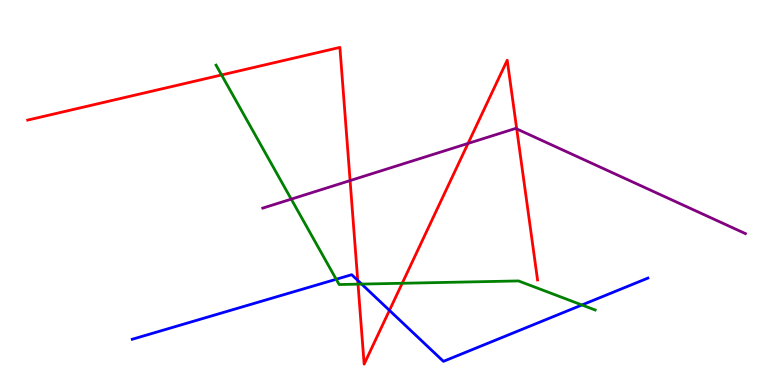[{'lines': ['blue', 'red'], 'intersections': [{'x': 4.62, 'y': 2.72}, {'x': 5.03, 'y': 1.94}]}, {'lines': ['green', 'red'], 'intersections': [{'x': 2.86, 'y': 8.05}, {'x': 4.62, 'y': 2.62}, {'x': 5.19, 'y': 2.64}]}, {'lines': ['purple', 'red'], 'intersections': [{'x': 4.52, 'y': 5.31}, {'x': 6.04, 'y': 6.27}, {'x': 6.67, 'y': 6.65}]}, {'lines': ['blue', 'green'], 'intersections': [{'x': 4.34, 'y': 2.75}, {'x': 4.67, 'y': 2.62}, {'x': 7.51, 'y': 2.08}]}, {'lines': ['blue', 'purple'], 'intersections': []}, {'lines': ['green', 'purple'], 'intersections': [{'x': 3.76, 'y': 4.83}]}]